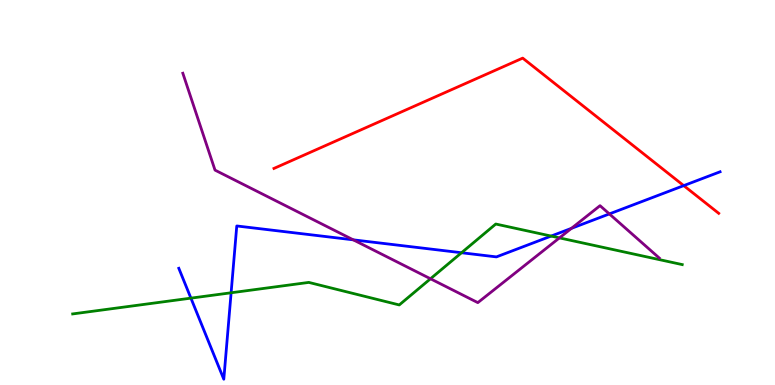[{'lines': ['blue', 'red'], 'intersections': [{'x': 8.82, 'y': 5.18}]}, {'lines': ['green', 'red'], 'intersections': []}, {'lines': ['purple', 'red'], 'intersections': []}, {'lines': ['blue', 'green'], 'intersections': [{'x': 2.46, 'y': 2.26}, {'x': 2.98, 'y': 2.4}, {'x': 5.96, 'y': 3.44}, {'x': 7.11, 'y': 3.87}]}, {'lines': ['blue', 'purple'], 'intersections': [{'x': 4.56, 'y': 3.77}, {'x': 7.37, 'y': 4.07}, {'x': 7.86, 'y': 4.44}]}, {'lines': ['green', 'purple'], 'intersections': [{'x': 5.55, 'y': 2.76}, {'x': 7.22, 'y': 3.82}]}]